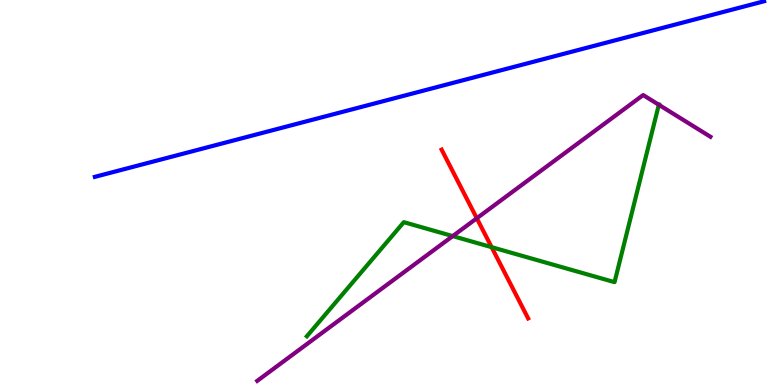[{'lines': ['blue', 'red'], 'intersections': []}, {'lines': ['green', 'red'], 'intersections': [{'x': 6.34, 'y': 3.58}]}, {'lines': ['purple', 'red'], 'intersections': [{'x': 6.15, 'y': 4.33}]}, {'lines': ['blue', 'green'], 'intersections': []}, {'lines': ['blue', 'purple'], 'intersections': []}, {'lines': ['green', 'purple'], 'intersections': [{'x': 5.84, 'y': 3.87}, {'x': 8.5, 'y': 7.28}]}]